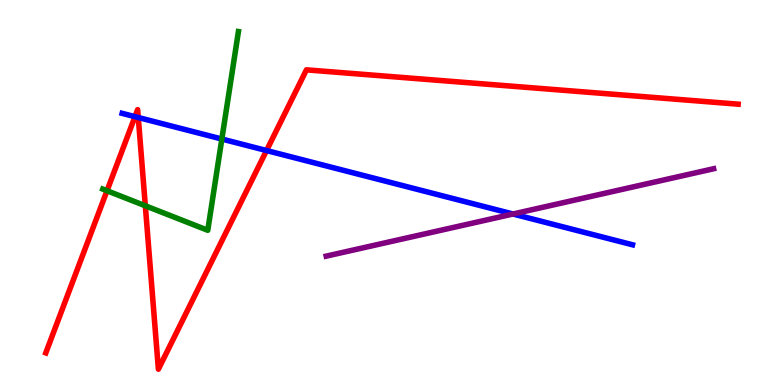[{'lines': ['blue', 'red'], 'intersections': [{'x': 1.74, 'y': 6.97}, {'x': 1.78, 'y': 6.95}, {'x': 3.44, 'y': 6.09}]}, {'lines': ['green', 'red'], 'intersections': [{'x': 1.38, 'y': 5.05}, {'x': 1.88, 'y': 4.66}]}, {'lines': ['purple', 'red'], 'intersections': []}, {'lines': ['blue', 'green'], 'intersections': [{'x': 2.86, 'y': 6.39}]}, {'lines': ['blue', 'purple'], 'intersections': [{'x': 6.62, 'y': 4.44}]}, {'lines': ['green', 'purple'], 'intersections': []}]